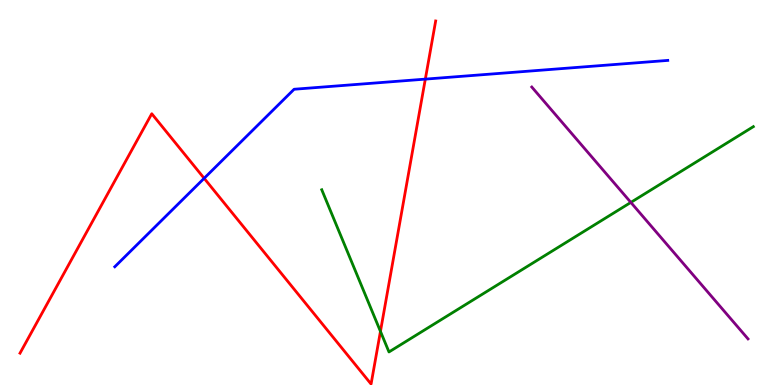[{'lines': ['blue', 'red'], 'intersections': [{'x': 2.63, 'y': 5.37}, {'x': 5.49, 'y': 7.94}]}, {'lines': ['green', 'red'], 'intersections': [{'x': 4.91, 'y': 1.39}]}, {'lines': ['purple', 'red'], 'intersections': []}, {'lines': ['blue', 'green'], 'intersections': []}, {'lines': ['blue', 'purple'], 'intersections': []}, {'lines': ['green', 'purple'], 'intersections': [{'x': 8.14, 'y': 4.74}]}]